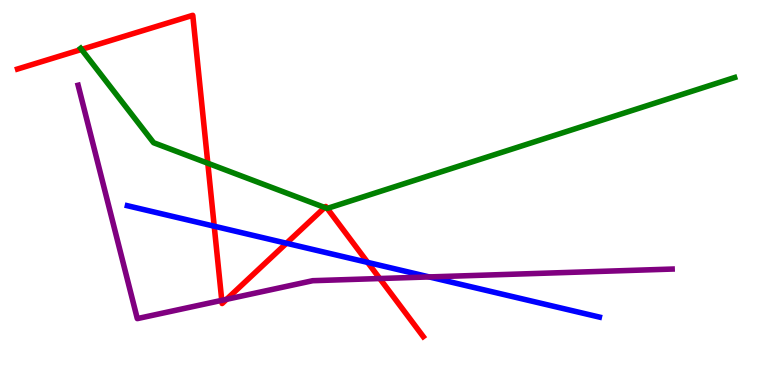[{'lines': ['blue', 'red'], 'intersections': [{'x': 2.76, 'y': 4.12}, {'x': 3.7, 'y': 3.68}, {'x': 4.74, 'y': 3.18}]}, {'lines': ['green', 'red'], 'intersections': [{'x': 1.05, 'y': 8.72}, {'x': 2.68, 'y': 5.76}, {'x': 4.19, 'y': 4.61}, {'x': 4.22, 'y': 4.59}]}, {'lines': ['purple', 'red'], 'intersections': [{'x': 2.86, 'y': 2.2}, {'x': 2.92, 'y': 2.23}, {'x': 4.9, 'y': 2.77}]}, {'lines': ['blue', 'green'], 'intersections': []}, {'lines': ['blue', 'purple'], 'intersections': [{'x': 5.54, 'y': 2.81}]}, {'lines': ['green', 'purple'], 'intersections': []}]